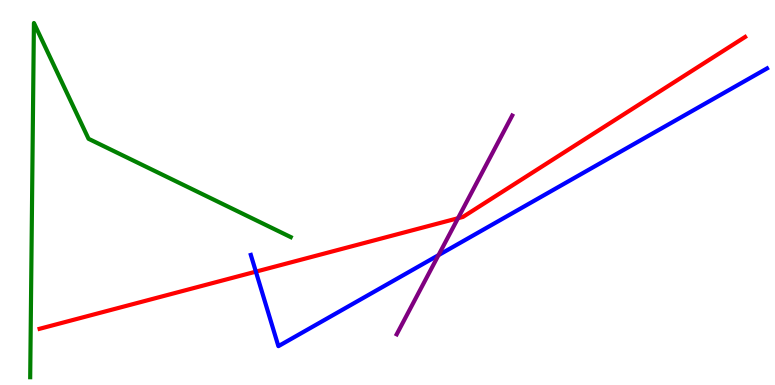[{'lines': ['blue', 'red'], 'intersections': [{'x': 3.3, 'y': 2.94}]}, {'lines': ['green', 'red'], 'intersections': []}, {'lines': ['purple', 'red'], 'intersections': [{'x': 5.91, 'y': 4.33}]}, {'lines': ['blue', 'green'], 'intersections': []}, {'lines': ['blue', 'purple'], 'intersections': [{'x': 5.66, 'y': 3.37}]}, {'lines': ['green', 'purple'], 'intersections': []}]